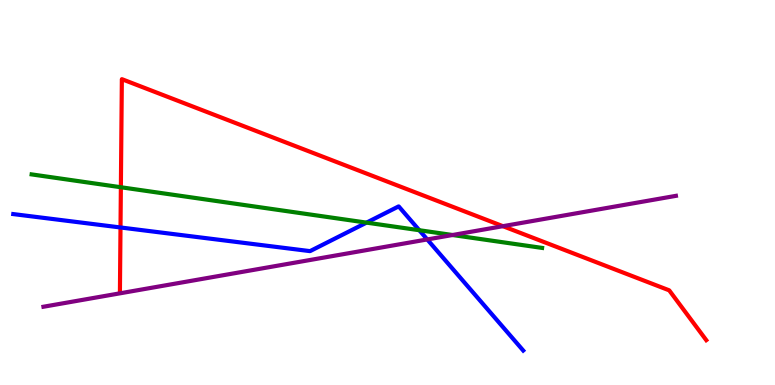[{'lines': ['blue', 'red'], 'intersections': [{'x': 1.55, 'y': 4.09}]}, {'lines': ['green', 'red'], 'intersections': [{'x': 1.56, 'y': 5.14}]}, {'lines': ['purple', 'red'], 'intersections': [{'x': 6.49, 'y': 4.13}]}, {'lines': ['blue', 'green'], 'intersections': [{'x': 4.73, 'y': 4.22}, {'x': 5.41, 'y': 4.02}]}, {'lines': ['blue', 'purple'], 'intersections': [{'x': 5.51, 'y': 3.78}]}, {'lines': ['green', 'purple'], 'intersections': [{'x': 5.84, 'y': 3.9}]}]